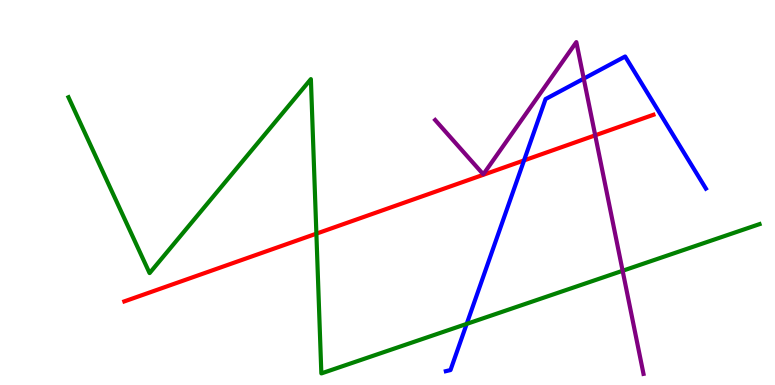[{'lines': ['blue', 'red'], 'intersections': [{'x': 6.76, 'y': 5.83}]}, {'lines': ['green', 'red'], 'intersections': [{'x': 4.08, 'y': 3.93}]}, {'lines': ['purple', 'red'], 'intersections': [{'x': 7.68, 'y': 6.49}]}, {'lines': ['blue', 'green'], 'intersections': [{'x': 6.02, 'y': 1.59}]}, {'lines': ['blue', 'purple'], 'intersections': [{'x': 7.53, 'y': 7.96}]}, {'lines': ['green', 'purple'], 'intersections': [{'x': 8.03, 'y': 2.97}]}]